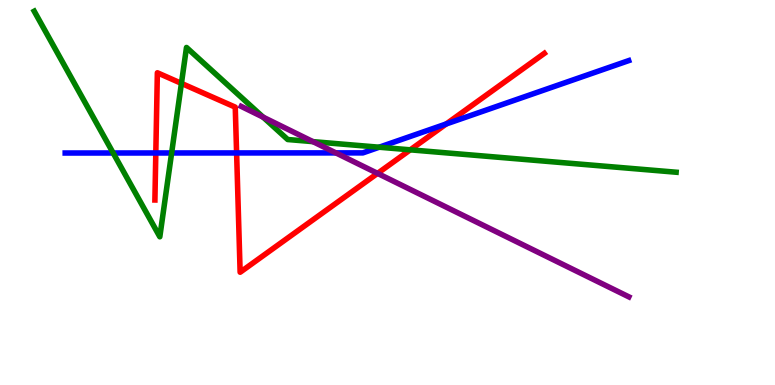[{'lines': ['blue', 'red'], 'intersections': [{'x': 2.01, 'y': 6.03}, {'x': 3.05, 'y': 6.03}, {'x': 5.76, 'y': 6.78}]}, {'lines': ['green', 'red'], 'intersections': [{'x': 2.34, 'y': 7.83}, {'x': 5.29, 'y': 6.11}]}, {'lines': ['purple', 'red'], 'intersections': [{'x': 4.87, 'y': 5.5}]}, {'lines': ['blue', 'green'], 'intersections': [{'x': 1.46, 'y': 6.03}, {'x': 2.21, 'y': 6.03}, {'x': 4.89, 'y': 6.18}]}, {'lines': ['blue', 'purple'], 'intersections': [{'x': 4.33, 'y': 6.03}]}, {'lines': ['green', 'purple'], 'intersections': [{'x': 3.4, 'y': 6.96}, {'x': 4.04, 'y': 6.32}]}]